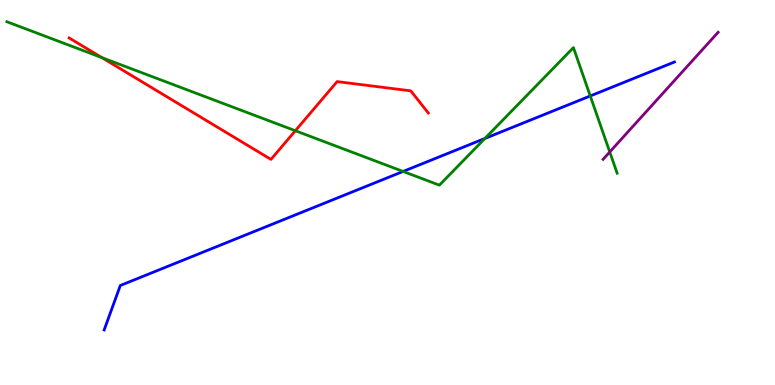[{'lines': ['blue', 'red'], 'intersections': []}, {'lines': ['green', 'red'], 'intersections': [{'x': 1.31, 'y': 8.5}, {'x': 3.81, 'y': 6.6}]}, {'lines': ['purple', 'red'], 'intersections': []}, {'lines': ['blue', 'green'], 'intersections': [{'x': 5.2, 'y': 5.55}, {'x': 6.26, 'y': 6.4}, {'x': 7.62, 'y': 7.51}]}, {'lines': ['blue', 'purple'], 'intersections': []}, {'lines': ['green', 'purple'], 'intersections': [{'x': 7.87, 'y': 6.05}]}]